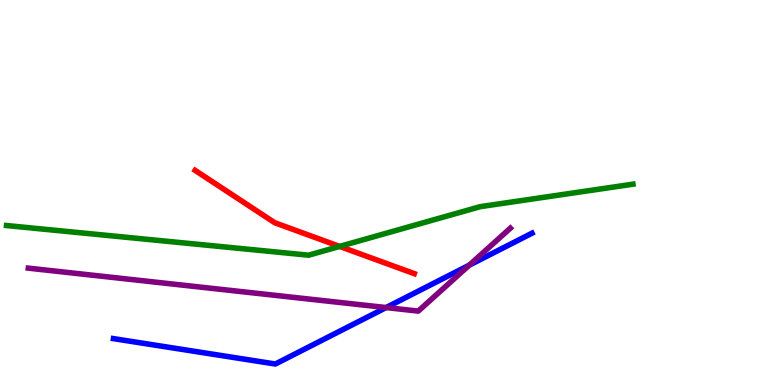[{'lines': ['blue', 'red'], 'intersections': []}, {'lines': ['green', 'red'], 'intersections': [{'x': 4.38, 'y': 3.6}]}, {'lines': ['purple', 'red'], 'intersections': []}, {'lines': ['blue', 'green'], 'intersections': []}, {'lines': ['blue', 'purple'], 'intersections': [{'x': 4.98, 'y': 2.01}, {'x': 6.05, 'y': 3.11}]}, {'lines': ['green', 'purple'], 'intersections': []}]